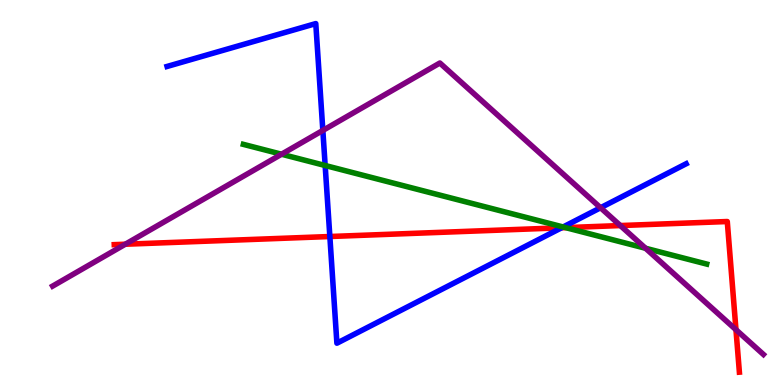[{'lines': ['blue', 'red'], 'intersections': [{'x': 4.26, 'y': 3.86}, {'x': 7.25, 'y': 4.08}]}, {'lines': ['green', 'red'], 'intersections': [{'x': 7.3, 'y': 4.09}]}, {'lines': ['purple', 'red'], 'intersections': [{'x': 1.62, 'y': 3.66}, {'x': 8.0, 'y': 4.14}, {'x': 9.5, 'y': 1.44}]}, {'lines': ['blue', 'green'], 'intersections': [{'x': 4.2, 'y': 5.7}, {'x': 7.27, 'y': 4.1}]}, {'lines': ['blue', 'purple'], 'intersections': [{'x': 4.17, 'y': 6.61}, {'x': 7.75, 'y': 4.6}]}, {'lines': ['green', 'purple'], 'intersections': [{'x': 3.63, 'y': 5.99}, {'x': 8.33, 'y': 3.55}]}]